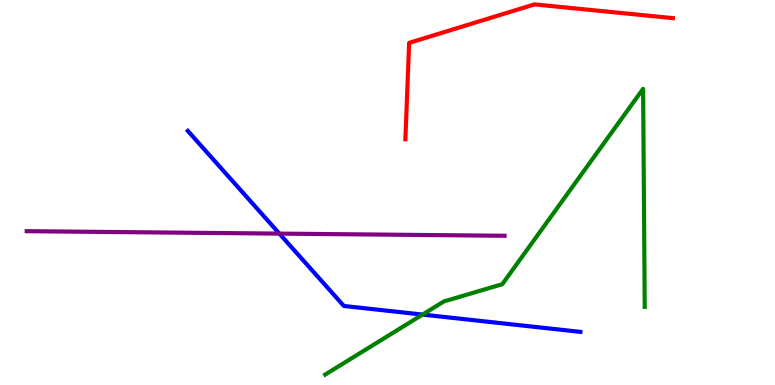[{'lines': ['blue', 'red'], 'intersections': []}, {'lines': ['green', 'red'], 'intersections': []}, {'lines': ['purple', 'red'], 'intersections': []}, {'lines': ['blue', 'green'], 'intersections': [{'x': 5.45, 'y': 1.83}]}, {'lines': ['blue', 'purple'], 'intersections': [{'x': 3.6, 'y': 3.93}]}, {'lines': ['green', 'purple'], 'intersections': []}]